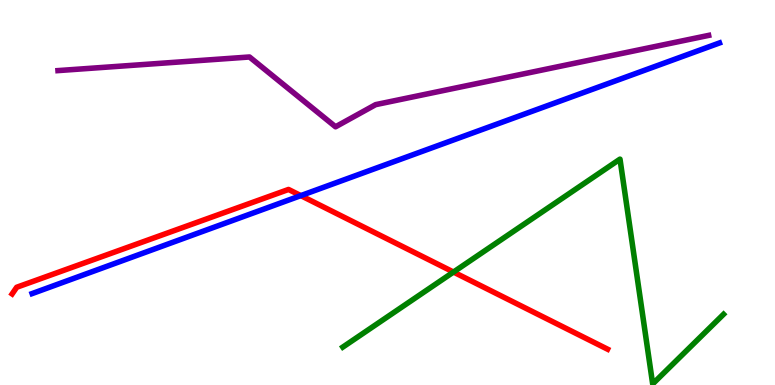[{'lines': ['blue', 'red'], 'intersections': [{'x': 3.88, 'y': 4.92}]}, {'lines': ['green', 'red'], 'intersections': [{'x': 5.85, 'y': 2.93}]}, {'lines': ['purple', 'red'], 'intersections': []}, {'lines': ['blue', 'green'], 'intersections': []}, {'lines': ['blue', 'purple'], 'intersections': []}, {'lines': ['green', 'purple'], 'intersections': []}]